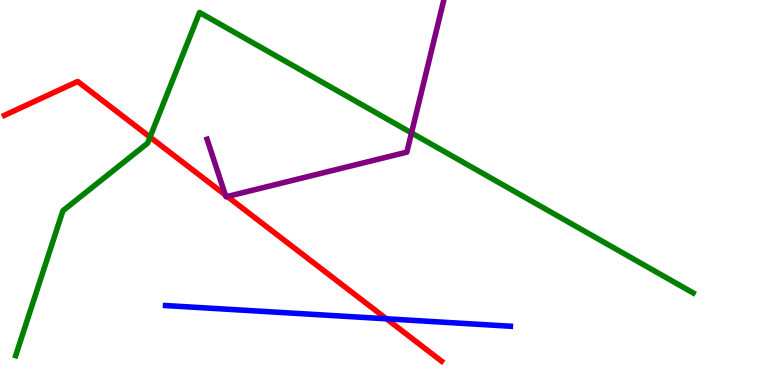[{'lines': ['blue', 'red'], 'intersections': [{'x': 4.99, 'y': 1.72}]}, {'lines': ['green', 'red'], 'intersections': [{'x': 1.94, 'y': 6.44}]}, {'lines': ['purple', 'red'], 'intersections': [{'x': 2.91, 'y': 4.94}, {'x': 2.93, 'y': 4.9}]}, {'lines': ['blue', 'green'], 'intersections': []}, {'lines': ['blue', 'purple'], 'intersections': []}, {'lines': ['green', 'purple'], 'intersections': [{'x': 5.31, 'y': 6.55}]}]